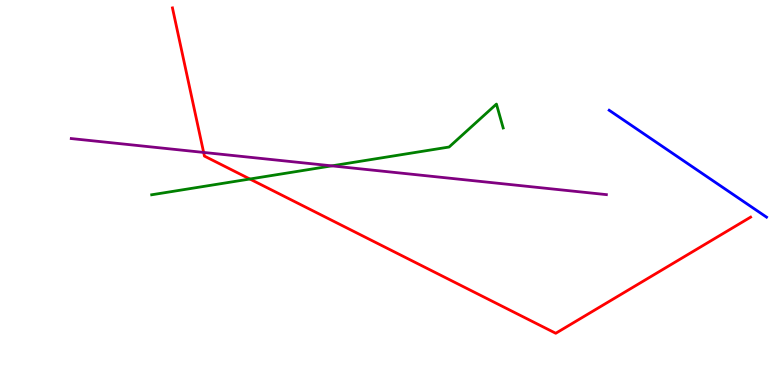[{'lines': ['blue', 'red'], 'intersections': []}, {'lines': ['green', 'red'], 'intersections': [{'x': 3.22, 'y': 5.35}]}, {'lines': ['purple', 'red'], 'intersections': [{'x': 2.63, 'y': 6.04}]}, {'lines': ['blue', 'green'], 'intersections': []}, {'lines': ['blue', 'purple'], 'intersections': []}, {'lines': ['green', 'purple'], 'intersections': [{'x': 4.28, 'y': 5.69}]}]